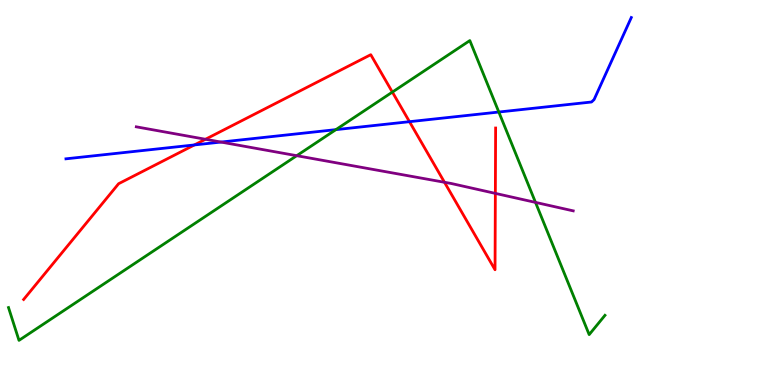[{'lines': ['blue', 'red'], 'intersections': [{'x': 2.51, 'y': 6.24}, {'x': 5.28, 'y': 6.84}]}, {'lines': ['green', 'red'], 'intersections': [{'x': 5.06, 'y': 7.61}]}, {'lines': ['purple', 'red'], 'intersections': [{'x': 2.65, 'y': 6.38}, {'x': 5.74, 'y': 5.27}, {'x': 6.39, 'y': 4.98}]}, {'lines': ['blue', 'green'], 'intersections': [{'x': 4.33, 'y': 6.63}, {'x': 6.44, 'y': 7.09}]}, {'lines': ['blue', 'purple'], 'intersections': [{'x': 2.85, 'y': 6.31}]}, {'lines': ['green', 'purple'], 'intersections': [{'x': 3.83, 'y': 5.96}, {'x': 6.91, 'y': 4.74}]}]